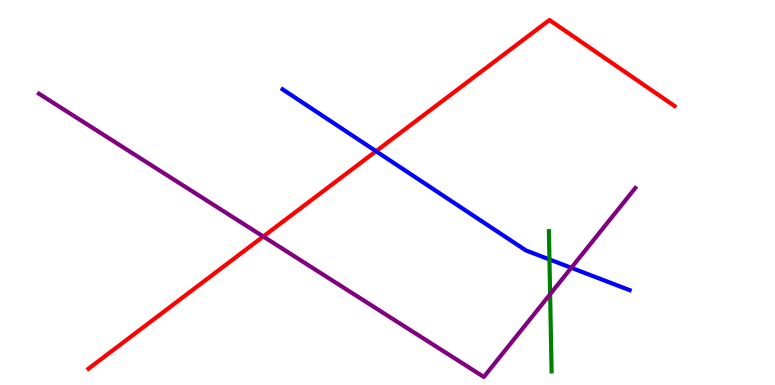[{'lines': ['blue', 'red'], 'intersections': [{'x': 4.85, 'y': 6.07}]}, {'lines': ['green', 'red'], 'intersections': []}, {'lines': ['purple', 'red'], 'intersections': [{'x': 3.4, 'y': 3.86}]}, {'lines': ['blue', 'green'], 'intersections': [{'x': 7.09, 'y': 3.26}]}, {'lines': ['blue', 'purple'], 'intersections': [{'x': 7.37, 'y': 3.04}]}, {'lines': ['green', 'purple'], 'intersections': [{'x': 7.1, 'y': 2.36}]}]